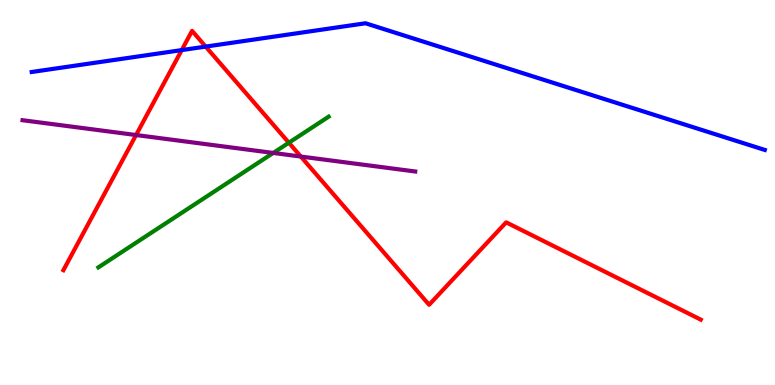[{'lines': ['blue', 'red'], 'intersections': [{'x': 2.34, 'y': 8.7}, {'x': 2.65, 'y': 8.79}]}, {'lines': ['green', 'red'], 'intersections': [{'x': 3.73, 'y': 6.29}]}, {'lines': ['purple', 'red'], 'intersections': [{'x': 1.76, 'y': 6.49}, {'x': 3.88, 'y': 5.93}]}, {'lines': ['blue', 'green'], 'intersections': []}, {'lines': ['blue', 'purple'], 'intersections': []}, {'lines': ['green', 'purple'], 'intersections': [{'x': 3.53, 'y': 6.03}]}]